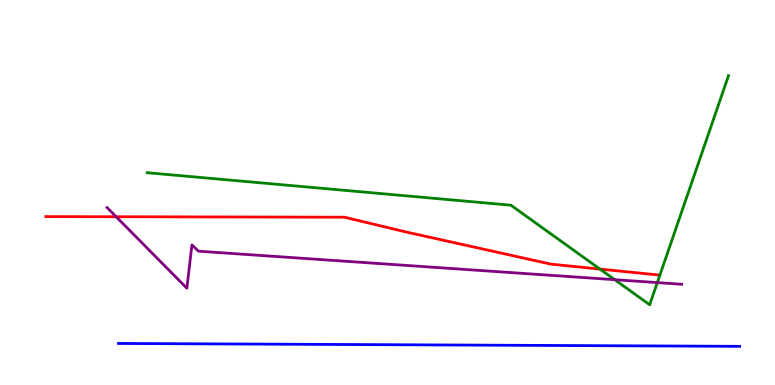[{'lines': ['blue', 'red'], 'intersections': []}, {'lines': ['green', 'red'], 'intersections': [{'x': 7.74, 'y': 3.01}]}, {'lines': ['purple', 'red'], 'intersections': [{'x': 1.5, 'y': 4.37}]}, {'lines': ['blue', 'green'], 'intersections': []}, {'lines': ['blue', 'purple'], 'intersections': []}, {'lines': ['green', 'purple'], 'intersections': [{'x': 7.93, 'y': 2.74}, {'x': 8.48, 'y': 2.66}]}]